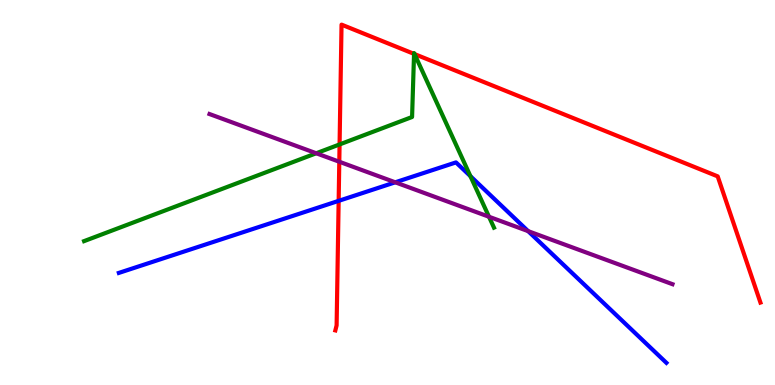[{'lines': ['blue', 'red'], 'intersections': [{'x': 4.37, 'y': 4.78}]}, {'lines': ['green', 'red'], 'intersections': [{'x': 4.38, 'y': 6.25}, {'x': 5.34, 'y': 8.6}, {'x': 5.35, 'y': 8.6}]}, {'lines': ['purple', 'red'], 'intersections': [{'x': 4.38, 'y': 5.8}]}, {'lines': ['blue', 'green'], 'intersections': [{'x': 6.07, 'y': 5.42}]}, {'lines': ['blue', 'purple'], 'intersections': [{'x': 5.1, 'y': 5.26}, {'x': 6.81, 'y': 4.0}]}, {'lines': ['green', 'purple'], 'intersections': [{'x': 4.08, 'y': 6.02}, {'x': 6.31, 'y': 4.37}]}]